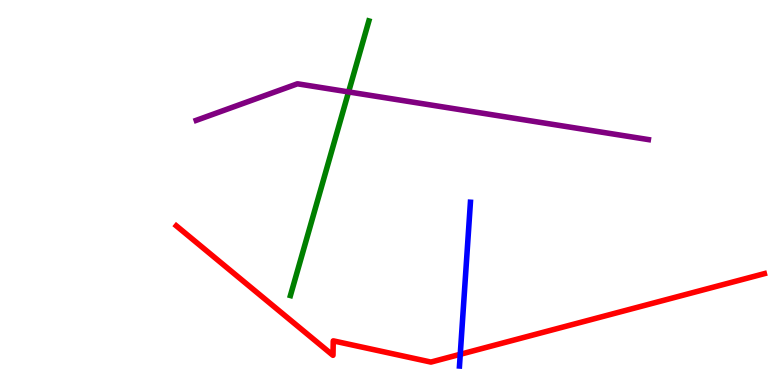[{'lines': ['blue', 'red'], 'intersections': [{'x': 5.94, 'y': 0.797}]}, {'lines': ['green', 'red'], 'intersections': []}, {'lines': ['purple', 'red'], 'intersections': []}, {'lines': ['blue', 'green'], 'intersections': []}, {'lines': ['blue', 'purple'], 'intersections': []}, {'lines': ['green', 'purple'], 'intersections': [{'x': 4.5, 'y': 7.61}]}]